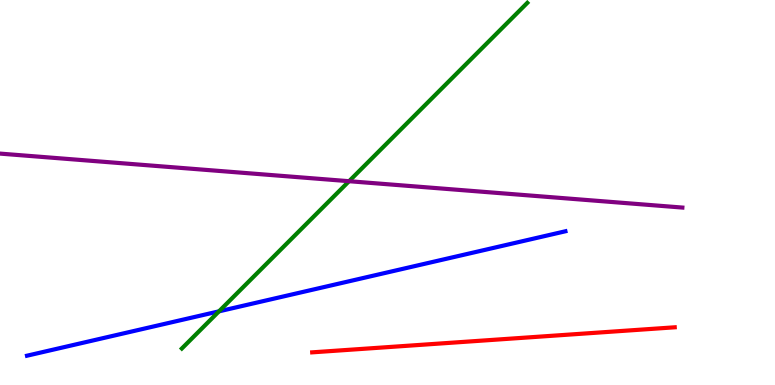[{'lines': ['blue', 'red'], 'intersections': []}, {'lines': ['green', 'red'], 'intersections': []}, {'lines': ['purple', 'red'], 'intersections': []}, {'lines': ['blue', 'green'], 'intersections': [{'x': 2.83, 'y': 1.91}]}, {'lines': ['blue', 'purple'], 'intersections': []}, {'lines': ['green', 'purple'], 'intersections': [{'x': 4.5, 'y': 5.29}]}]